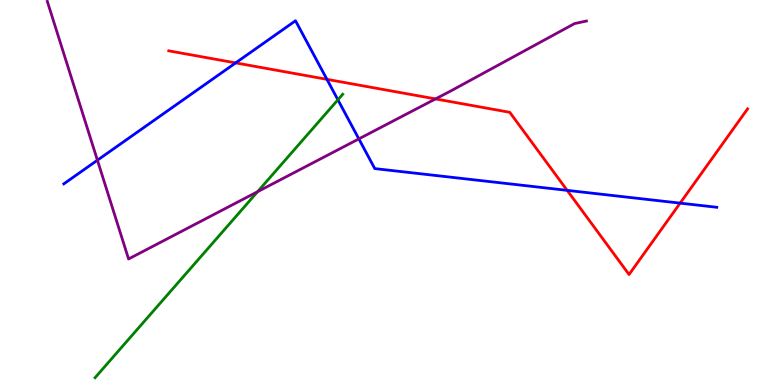[{'lines': ['blue', 'red'], 'intersections': [{'x': 3.04, 'y': 8.37}, {'x': 4.22, 'y': 7.94}, {'x': 7.32, 'y': 5.06}, {'x': 8.78, 'y': 4.72}]}, {'lines': ['green', 'red'], 'intersections': []}, {'lines': ['purple', 'red'], 'intersections': [{'x': 5.62, 'y': 7.43}]}, {'lines': ['blue', 'green'], 'intersections': [{'x': 4.36, 'y': 7.41}]}, {'lines': ['blue', 'purple'], 'intersections': [{'x': 1.26, 'y': 5.84}, {'x': 4.63, 'y': 6.39}]}, {'lines': ['green', 'purple'], 'intersections': [{'x': 3.32, 'y': 5.02}]}]